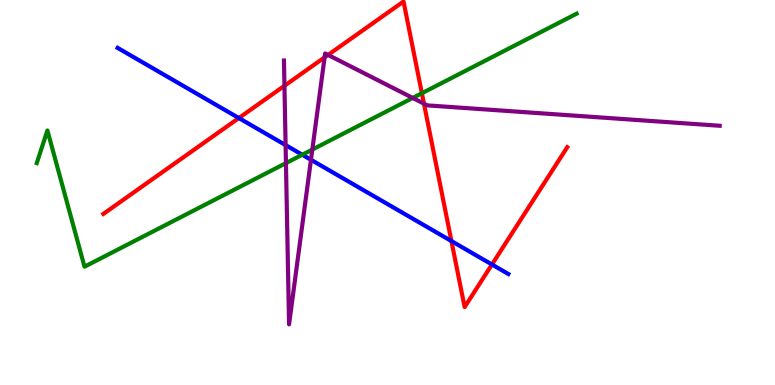[{'lines': ['blue', 'red'], 'intersections': [{'x': 3.08, 'y': 6.93}, {'x': 5.82, 'y': 3.74}, {'x': 6.35, 'y': 3.13}]}, {'lines': ['green', 'red'], 'intersections': [{'x': 5.44, 'y': 7.58}]}, {'lines': ['purple', 'red'], 'intersections': [{'x': 3.67, 'y': 7.77}, {'x': 4.19, 'y': 8.51}, {'x': 4.23, 'y': 8.57}, {'x': 5.47, 'y': 7.31}]}, {'lines': ['blue', 'green'], 'intersections': [{'x': 3.9, 'y': 5.98}]}, {'lines': ['blue', 'purple'], 'intersections': [{'x': 3.69, 'y': 6.23}, {'x': 4.01, 'y': 5.85}]}, {'lines': ['green', 'purple'], 'intersections': [{'x': 3.69, 'y': 5.76}, {'x': 4.03, 'y': 6.12}, {'x': 5.33, 'y': 7.46}]}]